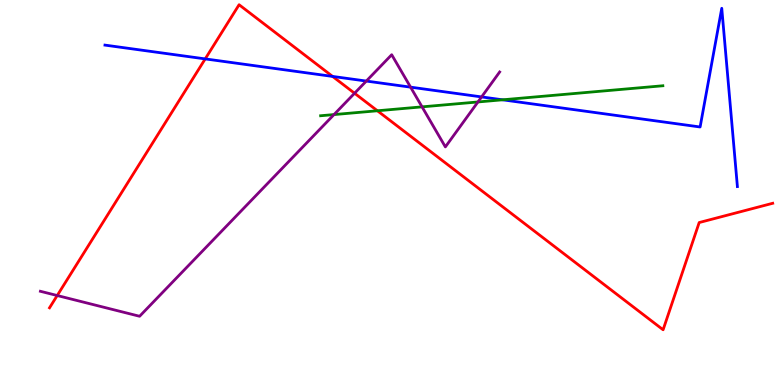[{'lines': ['blue', 'red'], 'intersections': [{'x': 2.65, 'y': 8.47}, {'x': 4.29, 'y': 8.01}]}, {'lines': ['green', 'red'], 'intersections': [{'x': 4.87, 'y': 7.12}]}, {'lines': ['purple', 'red'], 'intersections': [{'x': 0.738, 'y': 2.32}, {'x': 4.57, 'y': 7.58}]}, {'lines': ['blue', 'green'], 'intersections': [{'x': 6.48, 'y': 7.41}]}, {'lines': ['blue', 'purple'], 'intersections': [{'x': 4.73, 'y': 7.89}, {'x': 5.3, 'y': 7.74}, {'x': 6.21, 'y': 7.48}]}, {'lines': ['green', 'purple'], 'intersections': [{'x': 4.31, 'y': 7.02}, {'x': 5.45, 'y': 7.22}, {'x': 6.17, 'y': 7.35}]}]